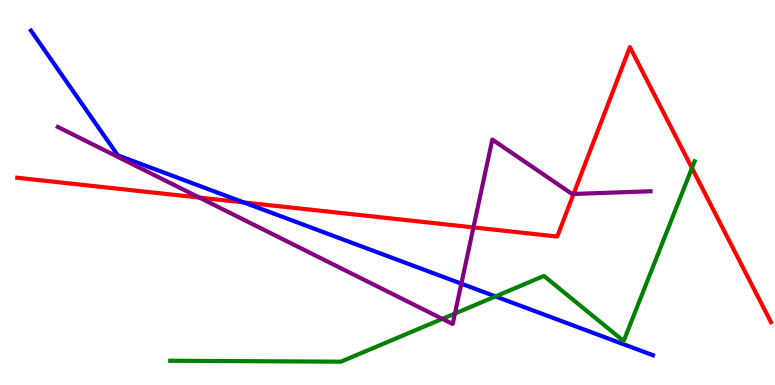[{'lines': ['blue', 'red'], 'intersections': [{'x': 3.15, 'y': 4.74}]}, {'lines': ['green', 'red'], 'intersections': [{'x': 8.93, 'y': 5.64}]}, {'lines': ['purple', 'red'], 'intersections': [{'x': 2.57, 'y': 4.87}, {'x': 6.11, 'y': 4.09}, {'x': 7.4, 'y': 4.96}]}, {'lines': ['blue', 'green'], 'intersections': [{'x': 6.39, 'y': 2.3}]}, {'lines': ['blue', 'purple'], 'intersections': [{'x': 5.95, 'y': 2.63}]}, {'lines': ['green', 'purple'], 'intersections': [{'x': 5.71, 'y': 1.72}, {'x': 5.87, 'y': 1.86}]}]